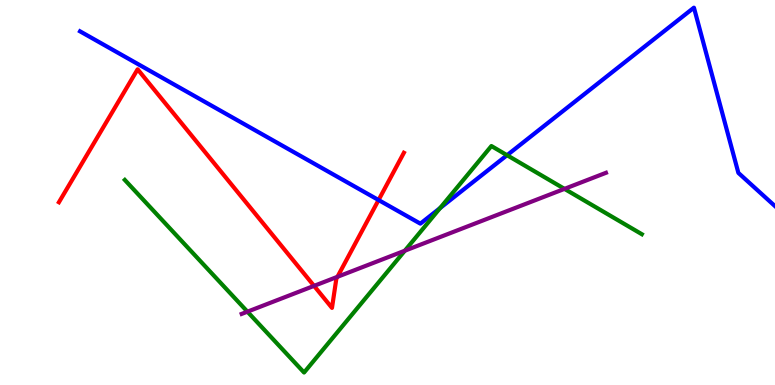[{'lines': ['blue', 'red'], 'intersections': [{'x': 4.88, 'y': 4.8}]}, {'lines': ['green', 'red'], 'intersections': []}, {'lines': ['purple', 'red'], 'intersections': [{'x': 4.05, 'y': 2.57}, {'x': 4.35, 'y': 2.81}]}, {'lines': ['blue', 'green'], 'intersections': [{'x': 5.68, 'y': 4.6}, {'x': 6.54, 'y': 5.97}]}, {'lines': ['blue', 'purple'], 'intersections': []}, {'lines': ['green', 'purple'], 'intersections': [{'x': 3.19, 'y': 1.9}, {'x': 5.22, 'y': 3.49}, {'x': 7.28, 'y': 5.09}]}]